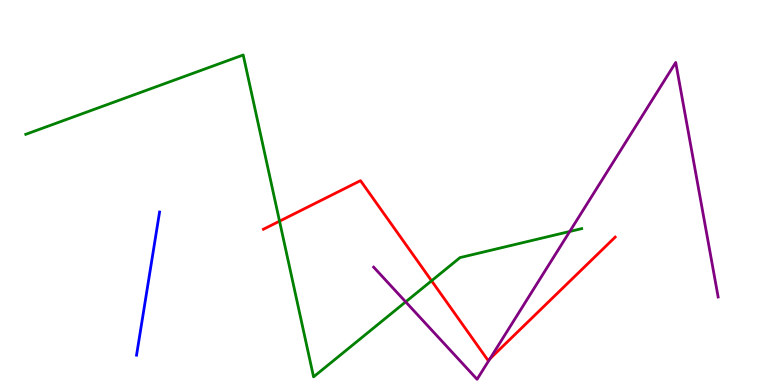[{'lines': ['blue', 'red'], 'intersections': []}, {'lines': ['green', 'red'], 'intersections': [{'x': 3.61, 'y': 4.26}, {'x': 5.57, 'y': 2.71}]}, {'lines': ['purple', 'red'], 'intersections': [{'x': 6.32, 'y': 0.678}]}, {'lines': ['blue', 'green'], 'intersections': []}, {'lines': ['blue', 'purple'], 'intersections': []}, {'lines': ['green', 'purple'], 'intersections': [{'x': 5.23, 'y': 2.16}, {'x': 7.35, 'y': 3.99}]}]